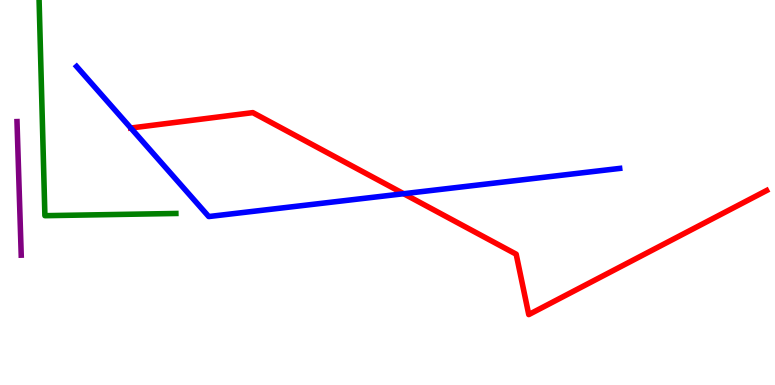[{'lines': ['blue', 'red'], 'intersections': [{'x': 1.69, 'y': 6.67}, {'x': 5.21, 'y': 4.97}]}, {'lines': ['green', 'red'], 'intersections': []}, {'lines': ['purple', 'red'], 'intersections': []}, {'lines': ['blue', 'green'], 'intersections': []}, {'lines': ['blue', 'purple'], 'intersections': []}, {'lines': ['green', 'purple'], 'intersections': []}]